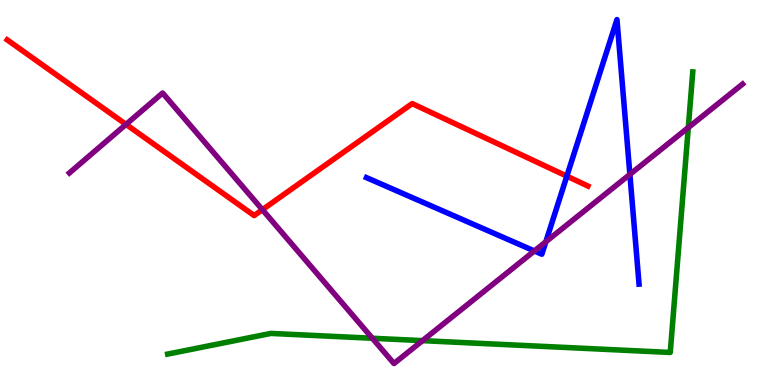[{'lines': ['blue', 'red'], 'intersections': [{'x': 7.31, 'y': 5.42}]}, {'lines': ['green', 'red'], 'intersections': []}, {'lines': ['purple', 'red'], 'intersections': [{'x': 1.63, 'y': 6.77}, {'x': 3.39, 'y': 4.55}]}, {'lines': ['blue', 'green'], 'intersections': []}, {'lines': ['blue', 'purple'], 'intersections': [{'x': 6.9, 'y': 3.48}, {'x': 7.04, 'y': 3.72}, {'x': 8.13, 'y': 5.47}]}, {'lines': ['green', 'purple'], 'intersections': [{'x': 4.8, 'y': 1.21}, {'x': 5.45, 'y': 1.15}, {'x': 8.88, 'y': 6.69}]}]